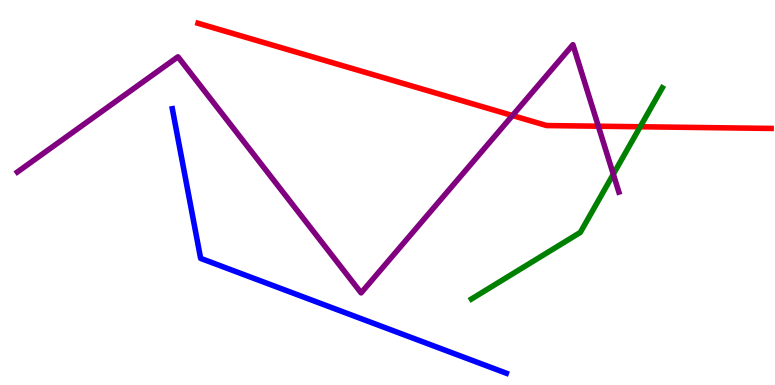[{'lines': ['blue', 'red'], 'intersections': []}, {'lines': ['green', 'red'], 'intersections': [{'x': 8.26, 'y': 6.71}]}, {'lines': ['purple', 'red'], 'intersections': [{'x': 6.61, 'y': 7.0}, {'x': 7.72, 'y': 6.72}]}, {'lines': ['blue', 'green'], 'intersections': []}, {'lines': ['blue', 'purple'], 'intersections': []}, {'lines': ['green', 'purple'], 'intersections': [{'x': 7.91, 'y': 5.47}]}]